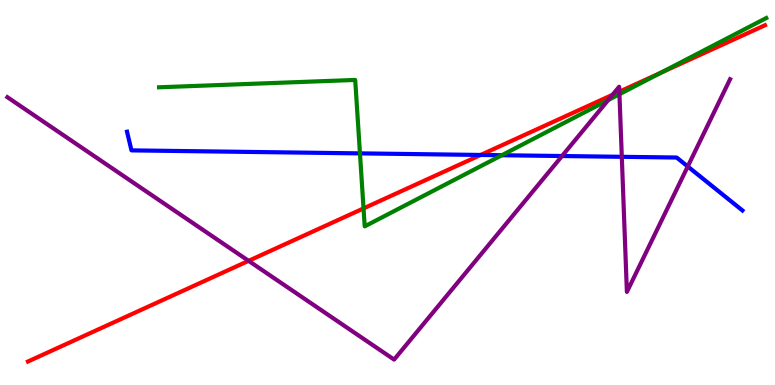[{'lines': ['blue', 'red'], 'intersections': [{'x': 6.2, 'y': 5.98}]}, {'lines': ['green', 'red'], 'intersections': [{'x': 4.69, 'y': 4.59}, {'x': 8.52, 'y': 8.11}]}, {'lines': ['purple', 'red'], 'intersections': [{'x': 3.21, 'y': 3.22}, {'x': 7.9, 'y': 7.54}, {'x': 7.99, 'y': 7.62}]}, {'lines': ['blue', 'green'], 'intersections': [{'x': 4.64, 'y': 6.02}, {'x': 6.48, 'y': 5.97}]}, {'lines': ['blue', 'purple'], 'intersections': [{'x': 7.25, 'y': 5.95}, {'x': 8.02, 'y': 5.93}, {'x': 8.87, 'y': 5.68}]}, {'lines': ['green', 'purple'], 'intersections': [{'x': 7.85, 'y': 7.4}, {'x': 7.99, 'y': 7.55}]}]